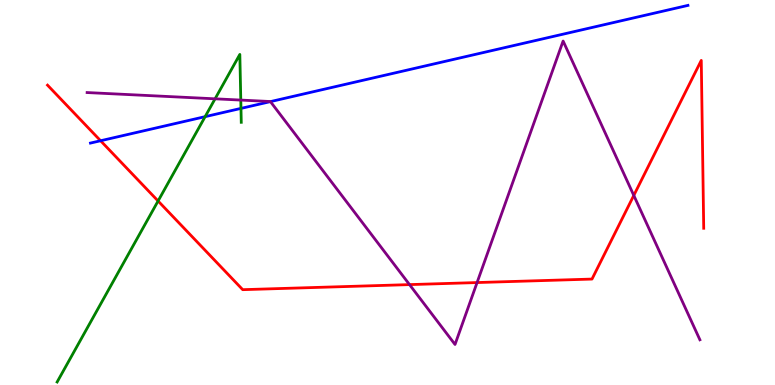[{'lines': ['blue', 'red'], 'intersections': [{'x': 1.3, 'y': 6.34}]}, {'lines': ['green', 'red'], 'intersections': [{'x': 2.04, 'y': 4.78}]}, {'lines': ['purple', 'red'], 'intersections': [{'x': 5.28, 'y': 2.61}, {'x': 6.16, 'y': 2.66}, {'x': 8.18, 'y': 4.92}]}, {'lines': ['blue', 'green'], 'intersections': [{'x': 2.65, 'y': 6.97}, {'x': 3.11, 'y': 7.18}]}, {'lines': ['blue', 'purple'], 'intersections': [{'x': 3.49, 'y': 7.36}]}, {'lines': ['green', 'purple'], 'intersections': [{'x': 2.78, 'y': 7.43}, {'x': 3.11, 'y': 7.4}]}]